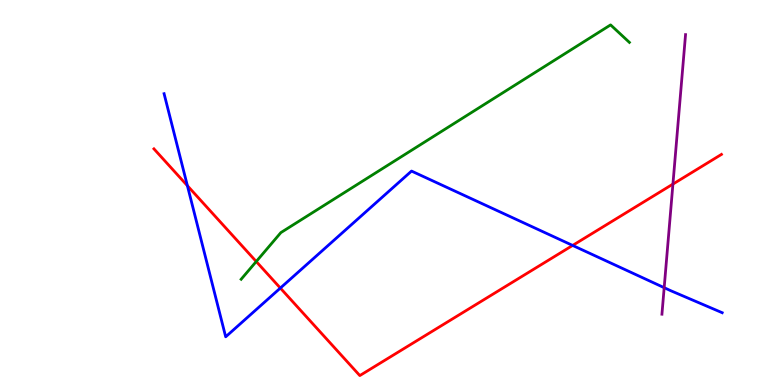[{'lines': ['blue', 'red'], 'intersections': [{'x': 2.42, 'y': 5.18}, {'x': 3.62, 'y': 2.52}, {'x': 7.39, 'y': 3.63}]}, {'lines': ['green', 'red'], 'intersections': [{'x': 3.31, 'y': 3.21}]}, {'lines': ['purple', 'red'], 'intersections': [{'x': 8.68, 'y': 5.22}]}, {'lines': ['blue', 'green'], 'intersections': []}, {'lines': ['blue', 'purple'], 'intersections': [{'x': 8.57, 'y': 2.53}]}, {'lines': ['green', 'purple'], 'intersections': []}]